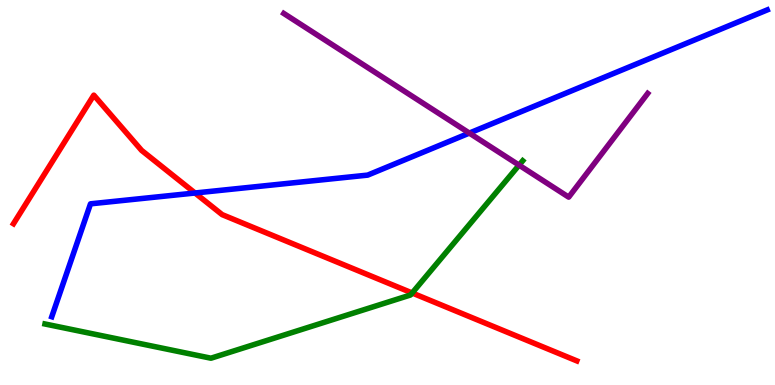[{'lines': ['blue', 'red'], 'intersections': [{'x': 2.52, 'y': 4.99}]}, {'lines': ['green', 'red'], 'intersections': [{'x': 5.32, 'y': 2.39}]}, {'lines': ['purple', 'red'], 'intersections': []}, {'lines': ['blue', 'green'], 'intersections': []}, {'lines': ['blue', 'purple'], 'intersections': [{'x': 6.06, 'y': 6.54}]}, {'lines': ['green', 'purple'], 'intersections': [{'x': 6.7, 'y': 5.71}]}]